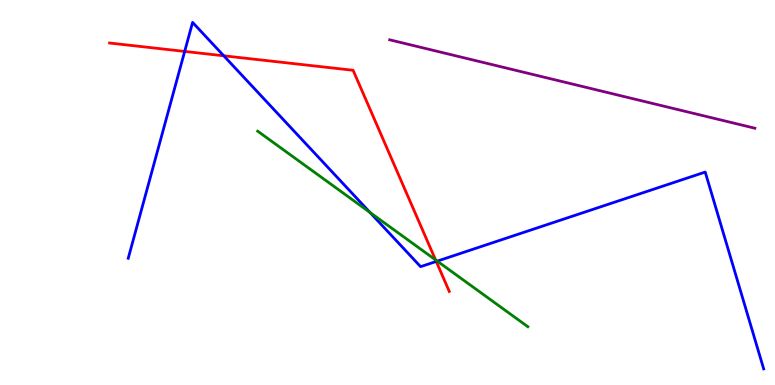[{'lines': ['blue', 'red'], 'intersections': [{'x': 2.38, 'y': 8.66}, {'x': 2.89, 'y': 8.55}, {'x': 5.63, 'y': 3.21}]}, {'lines': ['green', 'red'], 'intersections': [{'x': 5.62, 'y': 3.25}]}, {'lines': ['purple', 'red'], 'intersections': []}, {'lines': ['blue', 'green'], 'intersections': [{'x': 4.77, 'y': 4.48}, {'x': 5.64, 'y': 3.22}]}, {'lines': ['blue', 'purple'], 'intersections': []}, {'lines': ['green', 'purple'], 'intersections': []}]